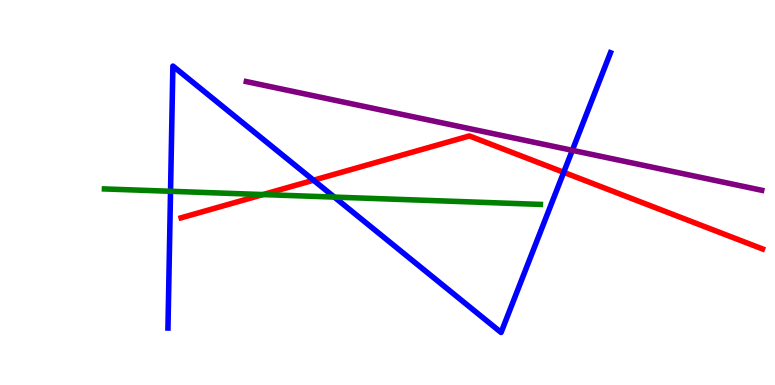[{'lines': ['blue', 'red'], 'intersections': [{'x': 4.05, 'y': 5.32}, {'x': 7.27, 'y': 5.52}]}, {'lines': ['green', 'red'], 'intersections': [{'x': 3.39, 'y': 4.95}]}, {'lines': ['purple', 'red'], 'intersections': []}, {'lines': ['blue', 'green'], 'intersections': [{'x': 2.2, 'y': 5.03}, {'x': 4.31, 'y': 4.88}]}, {'lines': ['blue', 'purple'], 'intersections': [{'x': 7.38, 'y': 6.1}]}, {'lines': ['green', 'purple'], 'intersections': []}]